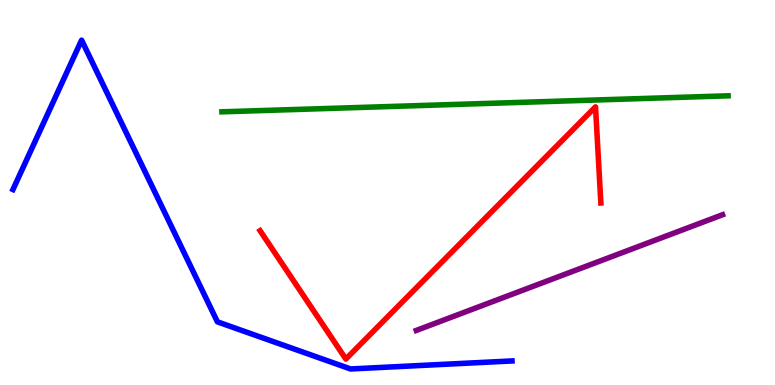[{'lines': ['blue', 'red'], 'intersections': []}, {'lines': ['green', 'red'], 'intersections': []}, {'lines': ['purple', 'red'], 'intersections': []}, {'lines': ['blue', 'green'], 'intersections': []}, {'lines': ['blue', 'purple'], 'intersections': []}, {'lines': ['green', 'purple'], 'intersections': []}]